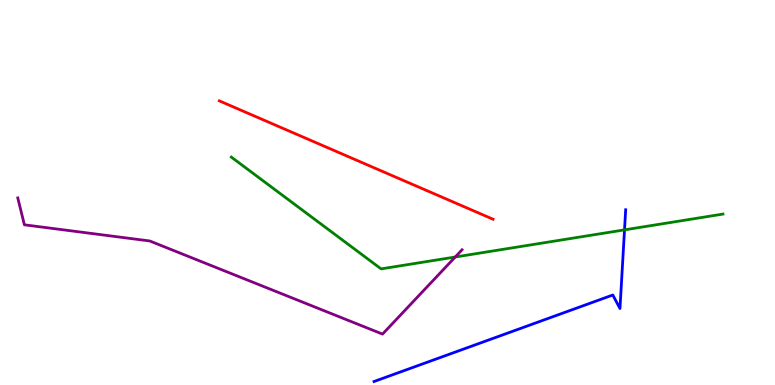[{'lines': ['blue', 'red'], 'intersections': []}, {'lines': ['green', 'red'], 'intersections': []}, {'lines': ['purple', 'red'], 'intersections': []}, {'lines': ['blue', 'green'], 'intersections': [{'x': 8.06, 'y': 4.03}]}, {'lines': ['blue', 'purple'], 'intersections': []}, {'lines': ['green', 'purple'], 'intersections': [{'x': 5.87, 'y': 3.32}]}]